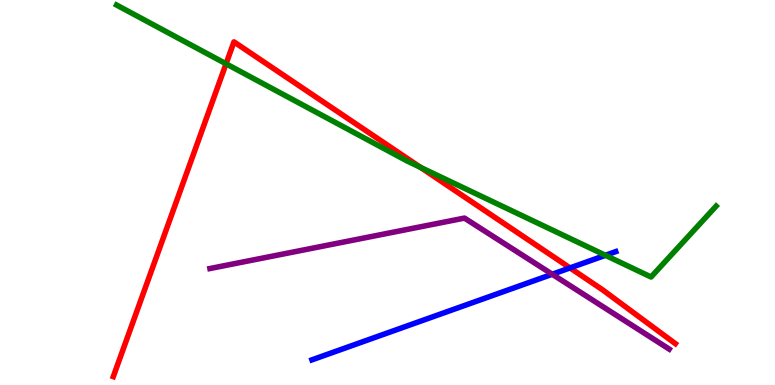[{'lines': ['blue', 'red'], 'intersections': [{'x': 7.36, 'y': 3.04}]}, {'lines': ['green', 'red'], 'intersections': [{'x': 2.92, 'y': 8.34}, {'x': 5.43, 'y': 5.65}]}, {'lines': ['purple', 'red'], 'intersections': []}, {'lines': ['blue', 'green'], 'intersections': [{'x': 7.81, 'y': 3.37}]}, {'lines': ['blue', 'purple'], 'intersections': [{'x': 7.13, 'y': 2.88}]}, {'lines': ['green', 'purple'], 'intersections': []}]